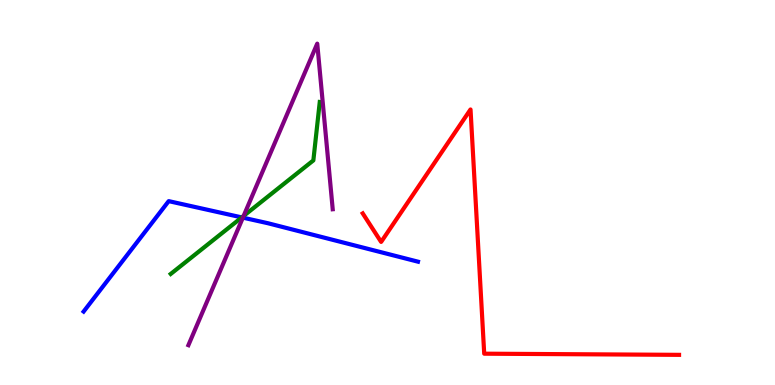[{'lines': ['blue', 'red'], 'intersections': []}, {'lines': ['green', 'red'], 'intersections': []}, {'lines': ['purple', 'red'], 'intersections': []}, {'lines': ['blue', 'green'], 'intersections': [{'x': 3.12, 'y': 4.35}]}, {'lines': ['blue', 'purple'], 'intersections': [{'x': 3.13, 'y': 4.35}]}, {'lines': ['green', 'purple'], 'intersections': [{'x': 3.14, 'y': 4.39}]}]